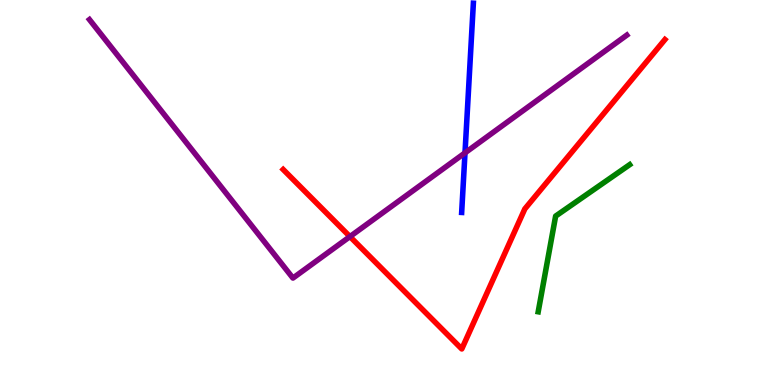[{'lines': ['blue', 'red'], 'intersections': []}, {'lines': ['green', 'red'], 'intersections': []}, {'lines': ['purple', 'red'], 'intersections': [{'x': 4.52, 'y': 3.85}]}, {'lines': ['blue', 'green'], 'intersections': []}, {'lines': ['blue', 'purple'], 'intersections': [{'x': 6.0, 'y': 6.03}]}, {'lines': ['green', 'purple'], 'intersections': []}]